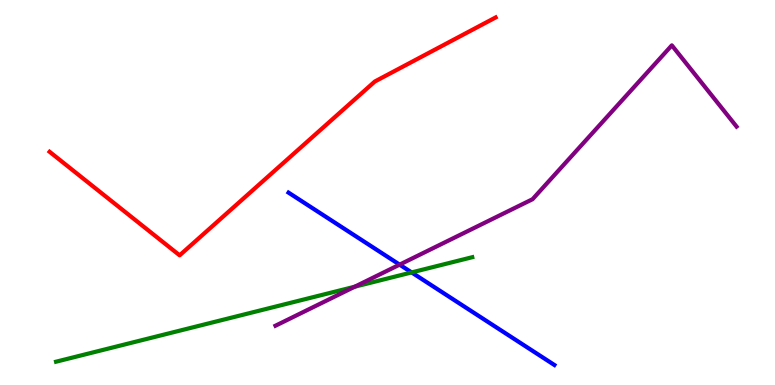[{'lines': ['blue', 'red'], 'intersections': []}, {'lines': ['green', 'red'], 'intersections': []}, {'lines': ['purple', 'red'], 'intersections': []}, {'lines': ['blue', 'green'], 'intersections': [{'x': 5.31, 'y': 2.92}]}, {'lines': ['blue', 'purple'], 'intersections': [{'x': 5.16, 'y': 3.13}]}, {'lines': ['green', 'purple'], 'intersections': [{'x': 4.58, 'y': 2.55}]}]